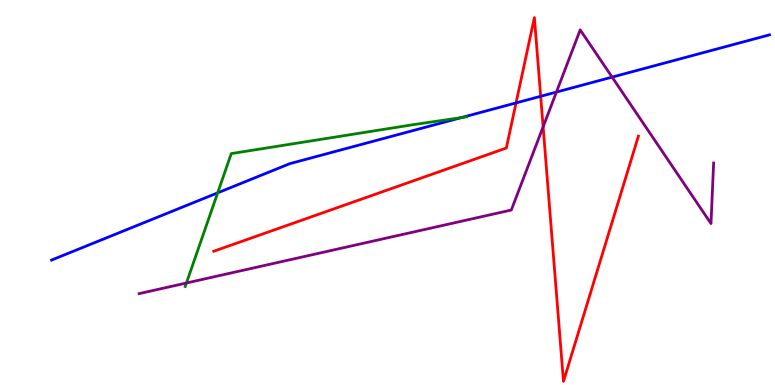[{'lines': ['blue', 'red'], 'intersections': [{'x': 6.66, 'y': 7.33}, {'x': 6.98, 'y': 7.5}]}, {'lines': ['green', 'red'], 'intersections': []}, {'lines': ['purple', 'red'], 'intersections': [{'x': 7.01, 'y': 6.71}]}, {'lines': ['blue', 'green'], 'intersections': [{'x': 2.81, 'y': 4.99}, {'x': 5.95, 'y': 6.95}]}, {'lines': ['blue', 'purple'], 'intersections': [{'x': 7.18, 'y': 7.61}, {'x': 7.9, 'y': 8.0}]}, {'lines': ['green', 'purple'], 'intersections': [{'x': 2.41, 'y': 2.65}]}]